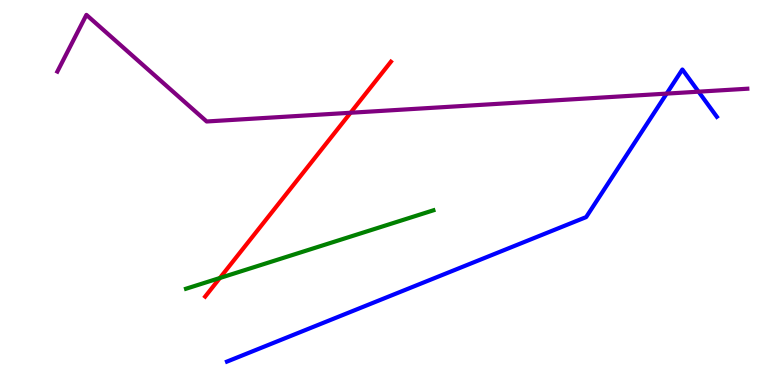[{'lines': ['blue', 'red'], 'intersections': []}, {'lines': ['green', 'red'], 'intersections': [{'x': 2.84, 'y': 2.78}]}, {'lines': ['purple', 'red'], 'intersections': [{'x': 4.52, 'y': 7.07}]}, {'lines': ['blue', 'green'], 'intersections': []}, {'lines': ['blue', 'purple'], 'intersections': [{'x': 8.6, 'y': 7.57}, {'x': 9.01, 'y': 7.62}]}, {'lines': ['green', 'purple'], 'intersections': []}]